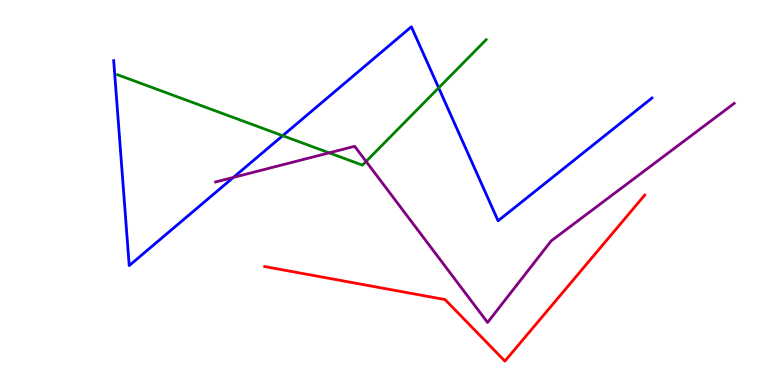[{'lines': ['blue', 'red'], 'intersections': []}, {'lines': ['green', 'red'], 'intersections': []}, {'lines': ['purple', 'red'], 'intersections': []}, {'lines': ['blue', 'green'], 'intersections': [{'x': 3.65, 'y': 6.48}, {'x': 5.66, 'y': 7.72}]}, {'lines': ['blue', 'purple'], 'intersections': [{'x': 3.01, 'y': 5.39}]}, {'lines': ['green', 'purple'], 'intersections': [{'x': 4.25, 'y': 6.03}, {'x': 4.72, 'y': 5.81}]}]